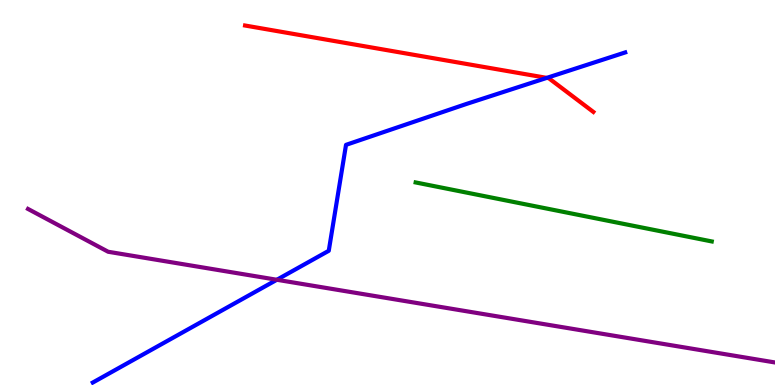[{'lines': ['blue', 'red'], 'intersections': [{'x': 7.06, 'y': 7.98}]}, {'lines': ['green', 'red'], 'intersections': []}, {'lines': ['purple', 'red'], 'intersections': []}, {'lines': ['blue', 'green'], 'intersections': []}, {'lines': ['blue', 'purple'], 'intersections': [{'x': 3.57, 'y': 2.73}]}, {'lines': ['green', 'purple'], 'intersections': []}]